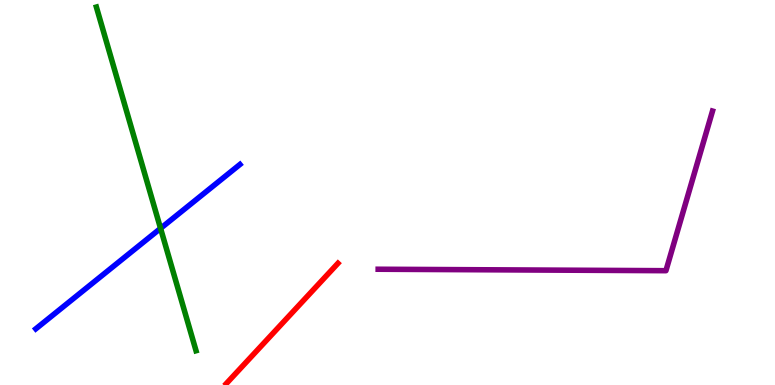[{'lines': ['blue', 'red'], 'intersections': []}, {'lines': ['green', 'red'], 'intersections': []}, {'lines': ['purple', 'red'], 'intersections': []}, {'lines': ['blue', 'green'], 'intersections': [{'x': 2.07, 'y': 4.07}]}, {'lines': ['blue', 'purple'], 'intersections': []}, {'lines': ['green', 'purple'], 'intersections': []}]